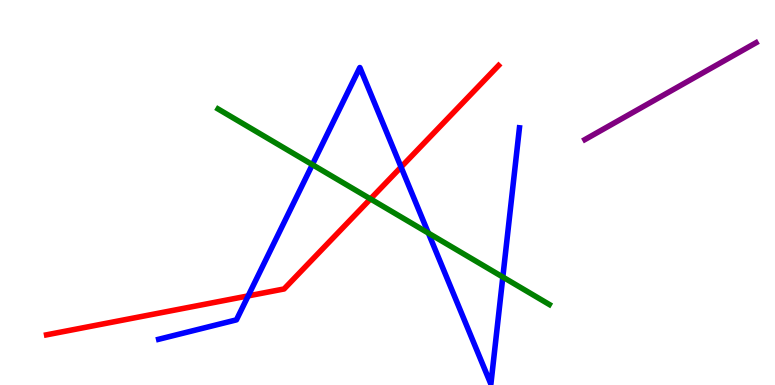[{'lines': ['blue', 'red'], 'intersections': [{'x': 3.2, 'y': 2.31}, {'x': 5.17, 'y': 5.66}]}, {'lines': ['green', 'red'], 'intersections': [{'x': 4.78, 'y': 4.83}]}, {'lines': ['purple', 'red'], 'intersections': []}, {'lines': ['blue', 'green'], 'intersections': [{'x': 4.03, 'y': 5.72}, {'x': 5.53, 'y': 3.95}, {'x': 6.49, 'y': 2.8}]}, {'lines': ['blue', 'purple'], 'intersections': []}, {'lines': ['green', 'purple'], 'intersections': []}]